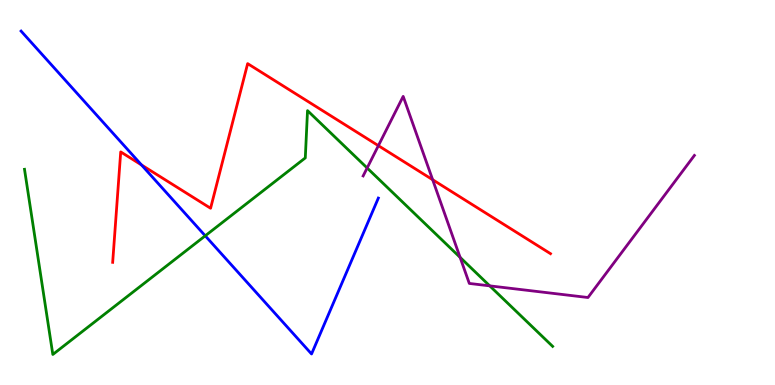[{'lines': ['blue', 'red'], 'intersections': [{'x': 1.83, 'y': 5.72}]}, {'lines': ['green', 'red'], 'intersections': []}, {'lines': ['purple', 'red'], 'intersections': [{'x': 4.88, 'y': 6.22}, {'x': 5.58, 'y': 5.33}]}, {'lines': ['blue', 'green'], 'intersections': [{'x': 2.65, 'y': 3.88}]}, {'lines': ['blue', 'purple'], 'intersections': []}, {'lines': ['green', 'purple'], 'intersections': [{'x': 4.74, 'y': 5.64}, {'x': 5.94, 'y': 3.32}, {'x': 6.32, 'y': 2.58}]}]